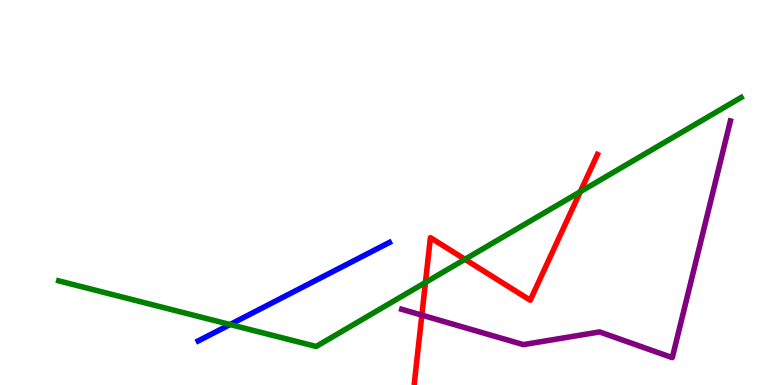[{'lines': ['blue', 'red'], 'intersections': []}, {'lines': ['green', 'red'], 'intersections': [{'x': 5.49, 'y': 2.66}, {'x': 6.0, 'y': 3.26}, {'x': 7.49, 'y': 5.02}]}, {'lines': ['purple', 'red'], 'intersections': [{'x': 5.44, 'y': 1.81}]}, {'lines': ['blue', 'green'], 'intersections': [{'x': 2.97, 'y': 1.57}]}, {'lines': ['blue', 'purple'], 'intersections': []}, {'lines': ['green', 'purple'], 'intersections': []}]